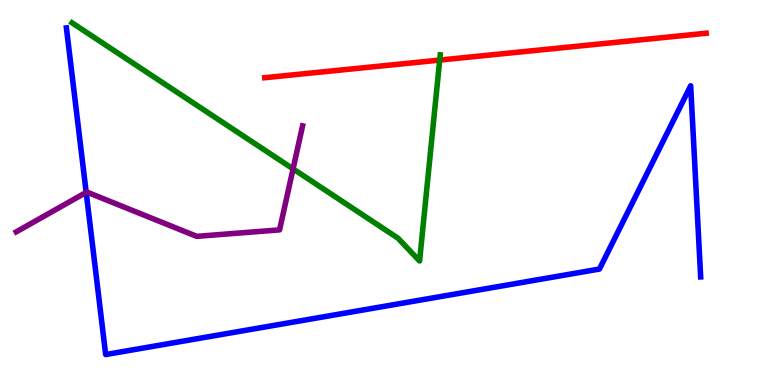[{'lines': ['blue', 'red'], 'intersections': []}, {'lines': ['green', 'red'], 'intersections': [{'x': 5.67, 'y': 8.44}]}, {'lines': ['purple', 'red'], 'intersections': []}, {'lines': ['blue', 'green'], 'intersections': []}, {'lines': ['blue', 'purple'], 'intersections': [{'x': 1.11, 'y': 5.0}]}, {'lines': ['green', 'purple'], 'intersections': [{'x': 3.78, 'y': 5.61}]}]